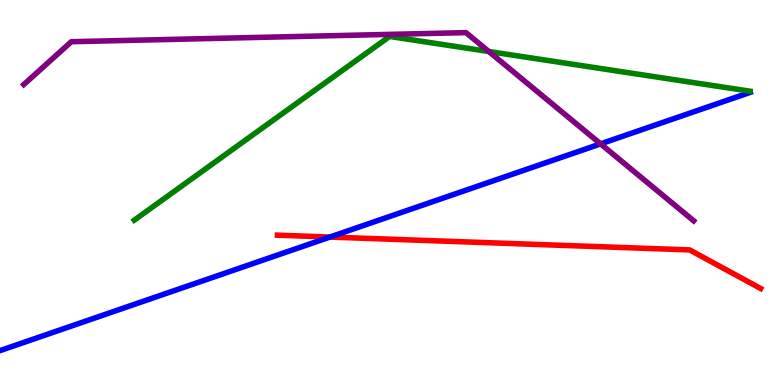[{'lines': ['blue', 'red'], 'intersections': [{'x': 4.26, 'y': 3.84}]}, {'lines': ['green', 'red'], 'intersections': []}, {'lines': ['purple', 'red'], 'intersections': []}, {'lines': ['blue', 'green'], 'intersections': []}, {'lines': ['blue', 'purple'], 'intersections': [{'x': 7.75, 'y': 6.26}]}, {'lines': ['green', 'purple'], 'intersections': [{'x': 6.31, 'y': 8.66}]}]